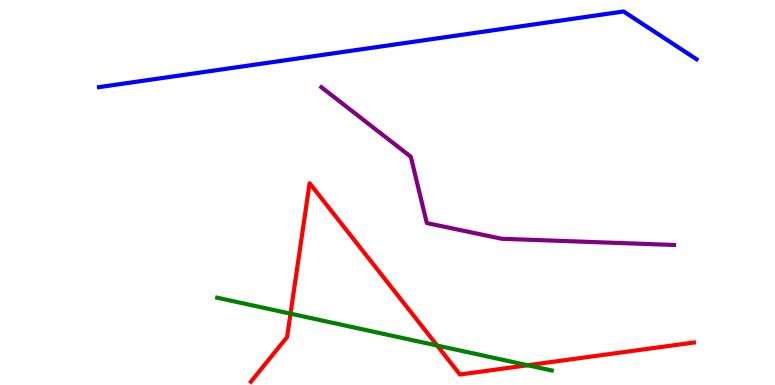[{'lines': ['blue', 'red'], 'intersections': []}, {'lines': ['green', 'red'], 'intersections': [{'x': 3.75, 'y': 1.85}, {'x': 5.64, 'y': 1.02}, {'x': 6.81, 'y': 0.513}]}, {'lines': ['purple', 'red'], 'intersections': []}, {'lines': ['blue', 'green'], 'intersections': []}, {'lines': ['blue', 'purple'], 'intersections': []}, {'lines': ['green', 'purple'], 'intersections': []}]